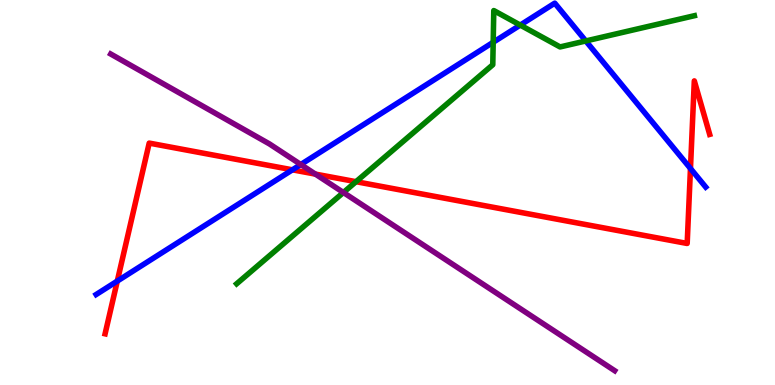[{'lines': ['blue', 'red'], 'intersections': [{'x': 1.51, 'y': 2.7}, {'x': 3.77, 'y': 5.59}, {'x': 8.91, 'y': 5.62}]}, {'lines': ['green', 'red'], 'intersections': [{'x': 4.59, 'y': 5.28}]}, {'lines': ['purple', 'red'], 'intersections': [{'x': 4.07, 'y': 5.48}]}, {'lines': ['blue', 'green'], 'intersections': [{'x': 6.36, 'y': 8.9}, {'x': 6.71, 'y': 9.35}, {'x': 7.56, 'y': 8.94}]}, {'lines': ['blue', 'purple'], 'intersections': [{'x': 3.88, 'y': 5.73}]}, {'lines': ['green', 'purple'], 'intersections': [{'x': 4.43, 'y': 5.0}]}]